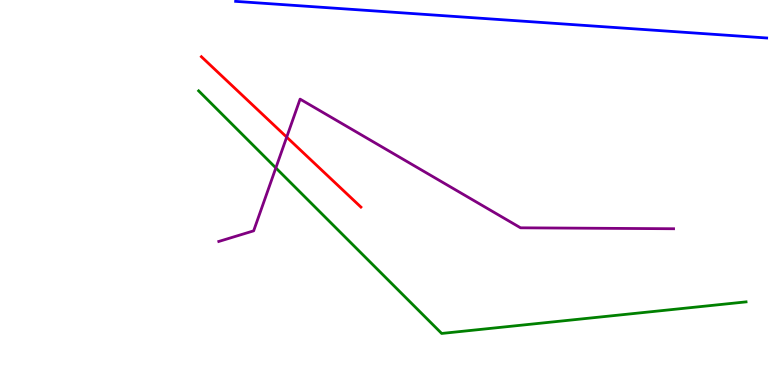[{'lines': ['blue', 'red'], 'intersections': []}, {'lines': ['green', 'red'], 'intersections': []}, {'lines': ['purple', 'red'], 'intersections': [{'x': 3.7, 'y': 6.44}]}, {'lines': ['blue', 'green'], 'intersections': []}, {'lines': ['blue', 'purple'], 'intersections': []}, {'lines': ['green', 'purple'], 'intersections': [{'x': 3.56, 'y': 5.64}]}]